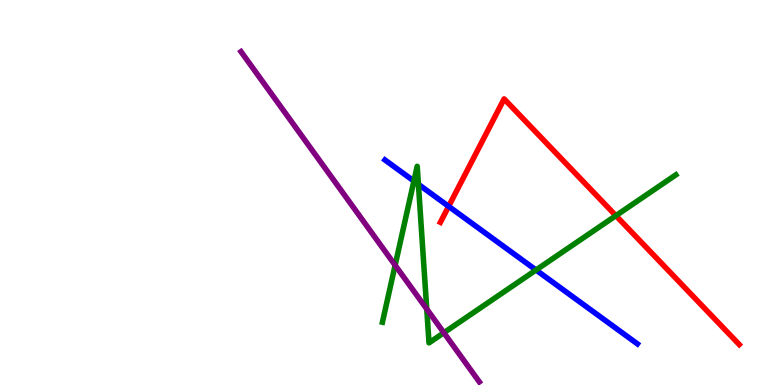[{'lines': ['blue', 'red'], 'intersections': [{'x': 5.79, 'y': 4.64}]}, {'lines': ['green', 'red'], 'intersections': [{'x': 7.95, 'y': 4.4}]}, {'lines': ['purple', 'red'], 'intersections': []}, {'lines': ['blue', 'green'], 'intersections': [{'x': 5.34, 'y': 5.3}, {'x': 5.4, 'y': 5.21}, {'x': 6.92, 'y': 2.99}]}, {'lines': ['blue', 'purple'], 'intersections': []}, {'lines': ['green', 'purple'], 'intersections': [{'x': 5.1, 'y': 3.11}, {'x': 5.51, 'y': 1.97}, {'x': 5.73, 'y': 1.36}]}]